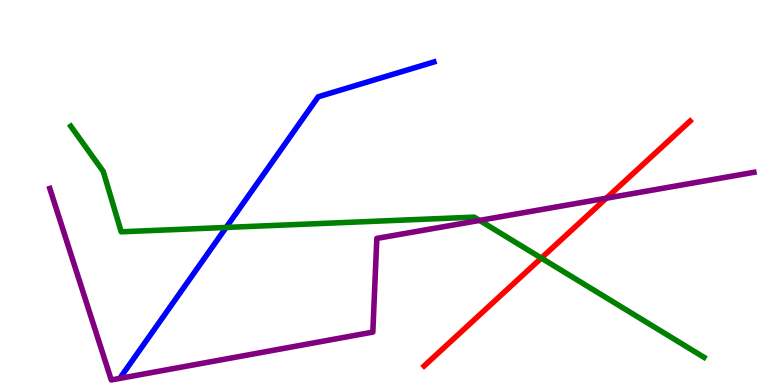[{'lines': ['blue', 'red'], 'intersections': []}, {'lines': ['green', 'red'], 'intersections': [{'x': 6.98, 'y': 3.3}]}, {'lines': ['purple', 'red'], 'intersections': [{'x': 7.82, 'y': 4.85}]}, {'lines': ['blue', 'green'], 'intersections': [{'x': 2.92, 'y': 4.09}]}, {'lines': ['blue', 'purple'], 'intersections': []}, {'lines': ['green', 'purple'], 'intersections': [{'x': 6.19, 'y': 4.28}]}]